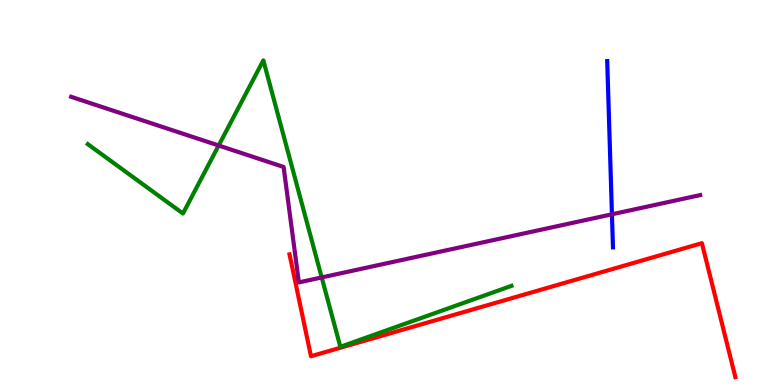[{'lines': ['blue', 'red'], 'intersections': []}, {'lines': ['green', 'red'], 'intersections': []}, {'lines': ['purple', 'red'], 'intersections': []}, {'lines': ['blue', 'green'], 'intersections': []}, {'lines': ['blue', 'purple'], 'intersections': [{'x': 7.9, 'y': 4.43}]}, {'lines': ['green', 'purple'], 'intersections': [{'x': 2.82, 'y': 6.22}, {'x': 4.15, 'y': 2.79}]}]